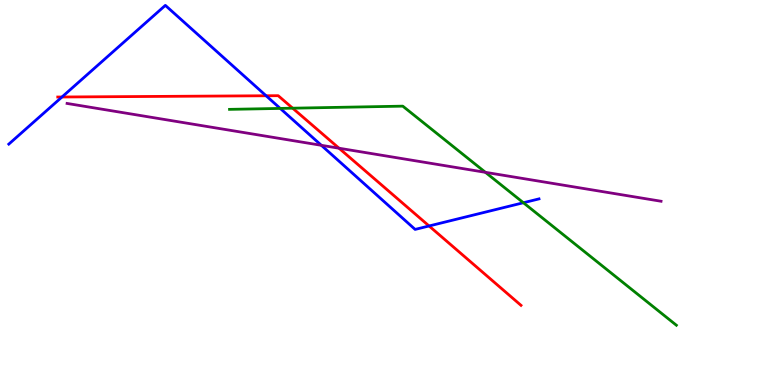[{'lines': ['blue', 'red'], 'intersections': [{'x': 0.8, 'y': 7.48}, {'x': 3.43, 'y': 7.51}, {'x': 5.54, 'y': 4.13}]}, {'lines': ['green', 'red'], 'intersections': [{'x': 3.78, 'y': 7.19}]}, {'lines': ['purple', 'red'], 'intersections': [{'x': 4.37, 'y': 6.15}]}, {'lines': ['blue', 'green'], 'intersections': [{'x': 3.62, 'y': 7.18}, {'x': 6.75, 'y': 4.73}]}, {'lines': ['blue', 'purple'], 'intersections': [{'x': 4.15, 'y': 6.23}]}, {'lines': ['green', 'purple'], 'intersections': [{'x': 6.26, 'y': 5.52}]}]